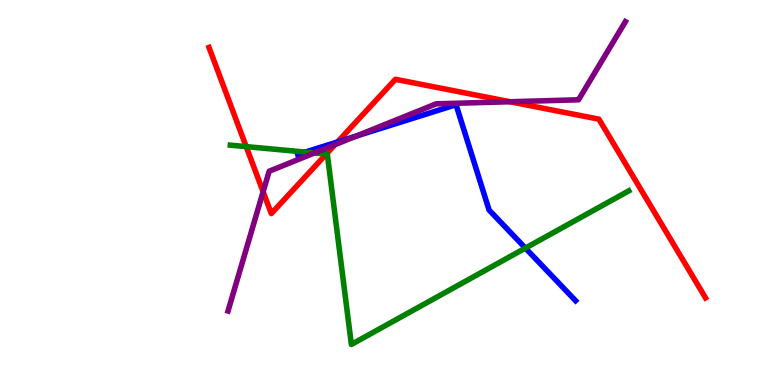[{'lines': ['blue', 'red'], 'intersections': [{'x': 4.35, 'y': 6.31}]}, {'lines': ['green', 'red'], 'intersections': [{'x': 3.18, 'y': 6.19}, {'x': 4.21, 'y': 6.0}]}, {'lines': ['purple', 'red'], 'intersections': [{'x': 3.4, 'y': 5.02}, {'x': 4.32, 'y': 6.24}, {'x': 6.58, 'y': 7.36}]}, {'lines': ['blue', 'green'], 'intersections': [{'x': 3.94, 'y': 6.05}, {'x': 6.78, 'y': 3.56}]}, {'lines': ['blue', 'purple'], 'intersections': [{'x': 4.6, 'y': 6.47}]}, {'lines': ['green', 'purple'], 'intersections': [{'x': 4.06, 'y': 6.03}]}]